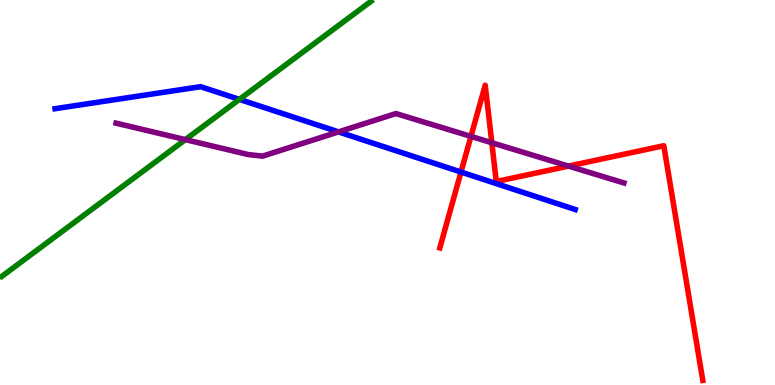[{'lines': ['blue', 'red'], 'intersections': [{'x': 5.95, 'y': 5.53}]}, {'lines': ['green', 'red'], 'intersections': []}, {'lines': ['purple', 'red'], 'intersections': [{'x': 6.08, 'y': 6.46}, {'x': 6.35, 'y': 6.29}, {'x': 7.34, 'y': 5.69}]}, {'lines': ['blue', 'green'], 'intersections': [{'x': 3.09, 'y': 7.42}]}, {'lines': ['blue', 'purple'], 'intersections': [{'x': 4.37, 'y': 6.57}]}, {'lines': ['green', 'purple'], 'intersections': [{'x': 2.39, 'y': 6.37}]}]